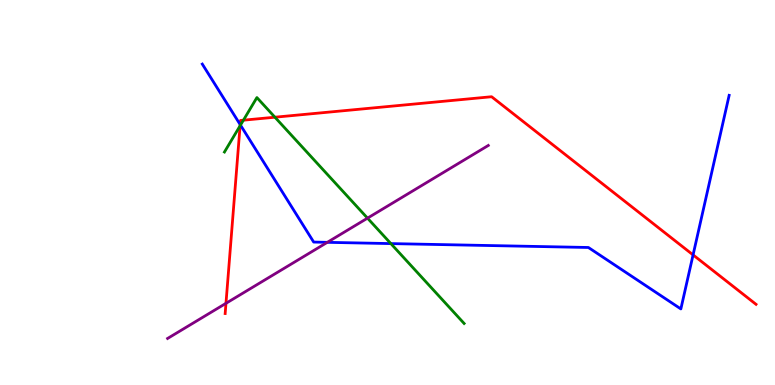[{'lines': ['blue', 'red'], 'intersections': [{'x': 3.1, 'y': 6.76}, {'x': 8.94, 'y': 3.38}]}, {'lines': ['green', 'red'], 'intersections': [{'x': 3.1, 'y': 6.73}, {'x': 3.14, 'y': 6.88}, {'x': 3.55, 'y': 6.96}]}, {'lines': ['purple', 'red'], 'intersections': [{'x': 2.92, 'y': 2.12}]}, {'lines': ['blue', 'green'], 'intersections': [{'x': 3.1, 'y': 6.75}, {'x': 5.04, 'y': 3.67}]}, {'lines': ['blue', 'purple'], 'intersections': [{'x': 4.22, 'y': 3.71}]}, {'lines': ['green', 'purple'], 'intersections': [{'x': 4.74, 'y': 4.33}]}]